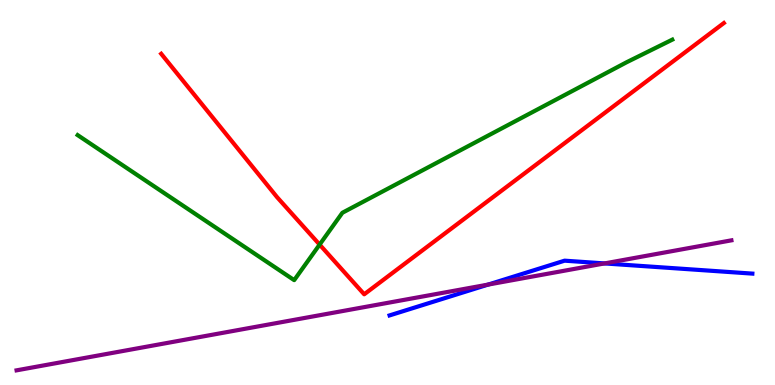[{'lines': ['blue', 'red'], 'intersections': []}, {'lines': ['green', 'red'], 'intersections': [{'x': 4.12, 'y': 3.65}]}, {'lines': ['purple', 'red'], 'intersections': []}, {'lines': ['blue', 'green'], 'intersections': []}, {'lines': ['blue', 'purple'], 'intersections': [{'x': 6.3, 'y': 2.61}, {'x': 7.8, 'y': 3.16}]}, {'lines': ['green', 'purple'], 'intersections': []}]